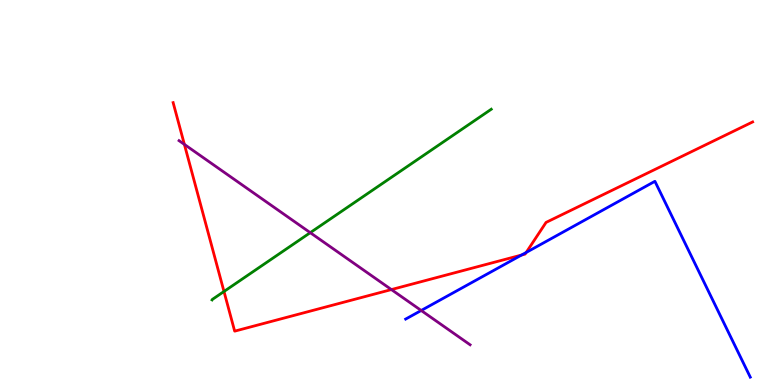[{'lines': ['blue', 'red'], 'intersections': [{'x': 6.73, 'y': 3.38}, {'x': 6.79, 'y': 3.44}]}, {'lines': ['green', 'red'], 'intersections': [{'x': 2.89, 'y': 2.43}]}, {'lines': ['purple', 'red'], 'intersections': [{'x': 2.38, 'y': 6.25}, {'x': 5.05, 'y': 2.48}]}, {'lines': ['blue', 'green'], 'intersections': []}, {'lines': ['blue', 'purple'], 'intersections': [{'x': 5.43, 'y': 1.94}]}, {'lines': ['green', 'purple'], 'intersections': [{'x': 4.0, 'y': 3.96}]}]